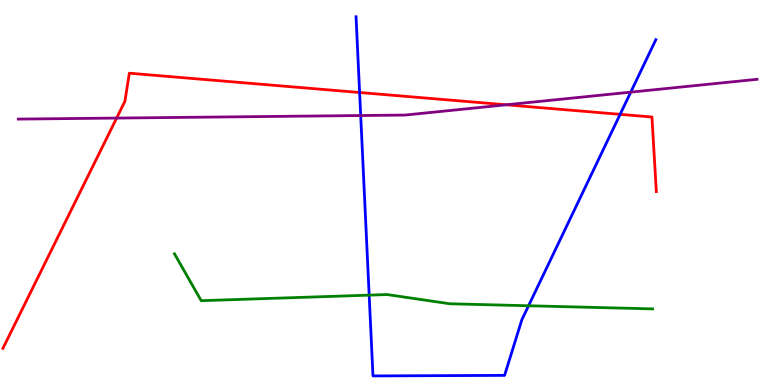[{'lines': ['blue', 'red'], 'intersections': [{'x': 4.64, 'y': 7.6}, {'x': 8.0, 'y': 7.03}]}, {'lines': ['green', 'red'], 'intersections': []}, {'lines': ['purple', 'red'], 'intersections': [{'x': 1.5, 'y': 6.93}, {'x': 6.53, 'y': 7.28}]}, {'lines': ['blue', 'green'], 'intersections': [{'x': 4.76, 'y': 2.33}, {'x': 6.82, 'y': 2.06}]}, {'lines': ['blue', 'purple'], 'intersections': [{'x': 4.65, 'y': 7.0}, {'x': 8.14, 'y': 7.61}]}, {'lines': ['green', 'purple'], 'intersections': []}]